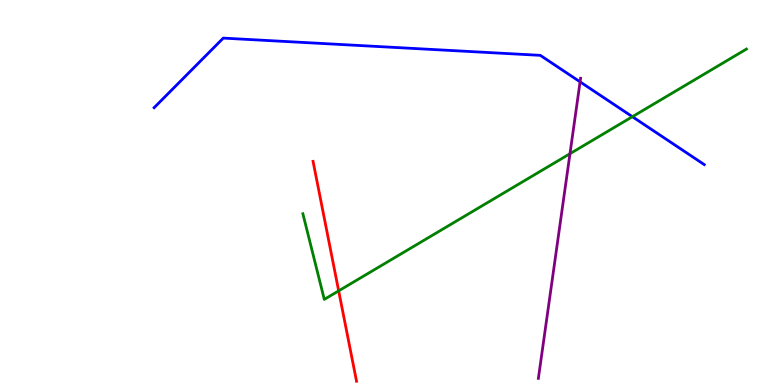[{'lines': ['blue', 'red'], 'intersections': []}, {'lines': ['green', 'red'], 'intersections': [{'x': 4.37, 'y': 2.45}]}, {'lines': ['purple', 'red'], 'intersections': []}, {'lines': ['blue', 'green'], 'intersections': [{'x': 8.16, 'y': 6.97}]}, {'lines': ['blue', 'purple'], 'intersections': [{'x': 7.48, 'y': 7.87}]}, {'lines': ['green', 'purple'], 'intersections': [{'x': 7.35, 'y': 6.01}]}]